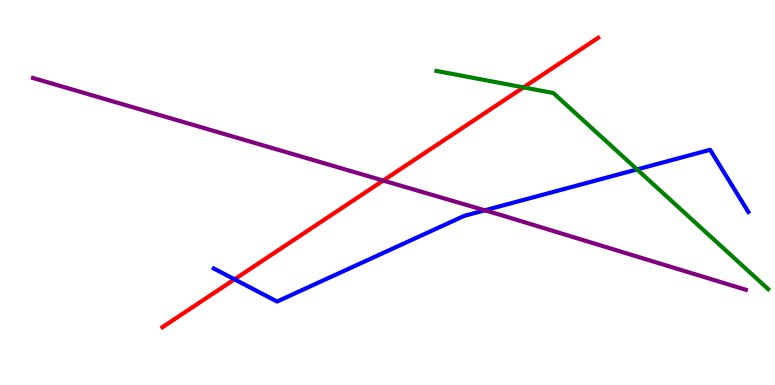[{'lines': ['blue', 'red'], 'intersections': [{'x': 3.03, 'y': 2.75}]}, {'lines': ['green', 'red'], 'intersections': [{'x': 6.75, 'y': 7.73}]}, {'lines': ['purple', 'red'], 'intersections': [{'x': 4.94, 'y': 5.31}]}, {'lines': ['blue', 'green'], 'intersections': [{'x': 8.22, 'y': 5.6}]}, {'lines': ['blue', 'purple'], 'intersections': [{'x': 6.26, 'y': 4.54}]}, {'lines': ['green', 'purple'], 'intersections': []}]